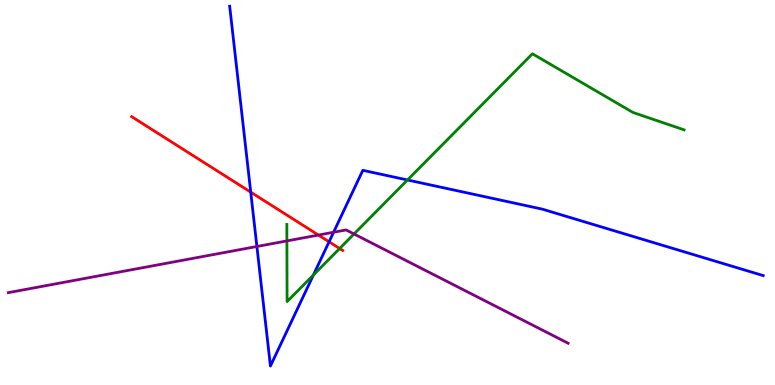[{'lines': ['blue', 'red'], 'intersections': [{'x': 3.24, 'y': 5.01}, {'x': 4.25, 'y': 3.72}]}, {'lines': ['green', 'red'], 'intersections': [{'x': 4.38, 'y': 3.55}]}, {'lines': ['purple', 'red'], 'intersections': [{'x': 4.11, 'y': 3.89}]}, {'lines': ['blue', 'green'], 'intersections': [{'x': 4.04, 'y': 2.86}, {'x': 5.26, 'y': 5.33}]}, {'lines': ['blue', 'purple'], 'intersections': [{'x': 3.31, 'y': 3.6}, {'x': 4.3, 'y': 3.97}]}, {'lines': ['green', 'purple'], 'intersections': [{'x': 3.7, 'y': 3.74}, {'x': 4.57, 'y': 3.92}]}]